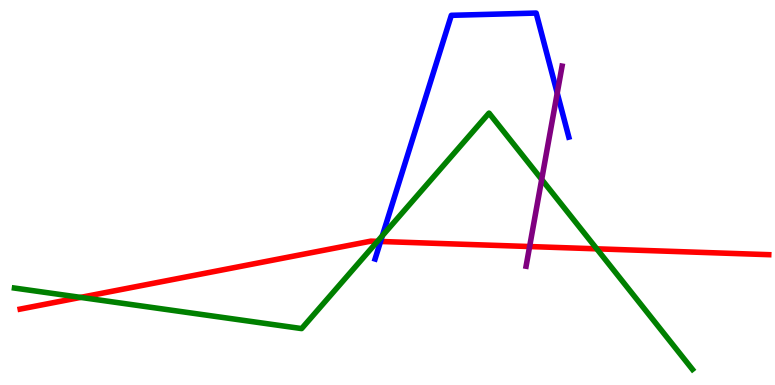[{'lines': ['blue', 'red'], 'intersections': [{'x': 4.91, 'y': 3.73}]}, {'lines': ['green', 'red'], 'intersections': [{'x': 1.04, 'y': 2.28}, {'x': 4.87, 'y': 3.73}, {'x': 7.7, 'y': 3.54}]}, {'lines': ['purple', 'red'], 'intersections': [{'x': 6.83, 'y': 3.6}]}, {'lines': ['blue', 'green'], 'intersections': [{'x': 4.93, 'y': 3.88}]}, {'lines': ['blue', 'purple'], 'intersections': [{'x': 7.19, 'y': 7.58}]}, {'lines': ['green', 'purple'], 'intersections': [{'x': 6.99, 'y': 5.34}]}]